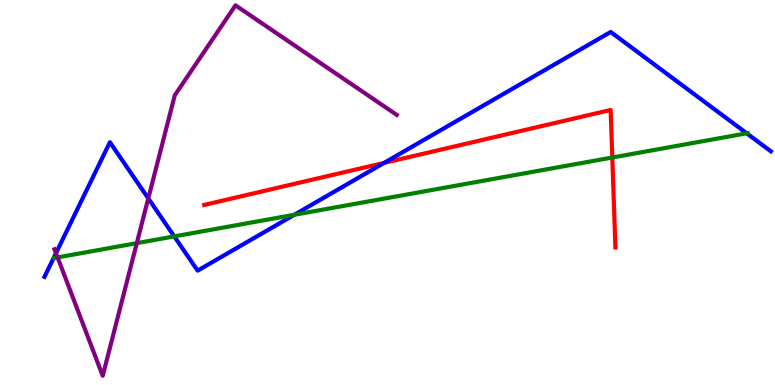[{'lines': ['blue', 'red'], 'intersections': [{'x': 4.96, 'y': 5.77}]}, {'lines': ['green', 'red'], 'intersections': [{'x': 7.9, 'y': 5.91}]}, {'lines': ['purple', 'red'], 'intersections': []}, {'lines': ['blue', 'green'], 'intersections': [{'x': 2.25, 'y': 3.86}, {'x': 3.8, 'y': 4.42}, {'x': 9.64, 'y': 6.54}]}, {'lines': ['blue', 'purple'], 'intersections': [{'x': 0.722, 'y': 3.42}, {'x': 1.91, 'y': 4.85}]}, {'lines': ['green', 'purple'], 'intersections': [{'x': 0.743, 'y': 3.31}, {'x': 1.77, 'y': 3.68}]}]